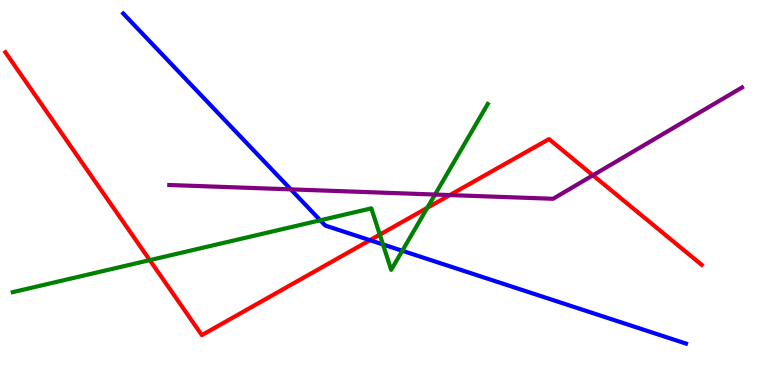[{'lines': ['blue', 'red'], 'intersections': [{'x': 4.77, 'y': 3.76}]}, {'lines': ['green', 'red'], 'intersections': [{'x': 1.93, 'y': 3.24}, {'x': 4.9, 'y': 3.91}, {'x': 5.51, 'y': 4.6}]}, {'lines': ['purple', 'red'], 'intersections': [{'x': 5.8, 'y': 4.93}, {'x': 7.65, 'y': 5.45}]}, {'lines': ['blue', 'green'], 'intersections': [{'x': 4.13, 'y': 4.28}, {'x': 4.94, 'y': 3.65}, {'x': 5.19, 'y': 3.49}]}, {'lines': ['blue', 'purple'], 'intersections': [{'x': 3.75, 'y': 5.08}]}, {'lines': ['green', 'purple'], 'intersections': [{'x': 5.61, 'y': 4.95}]}]